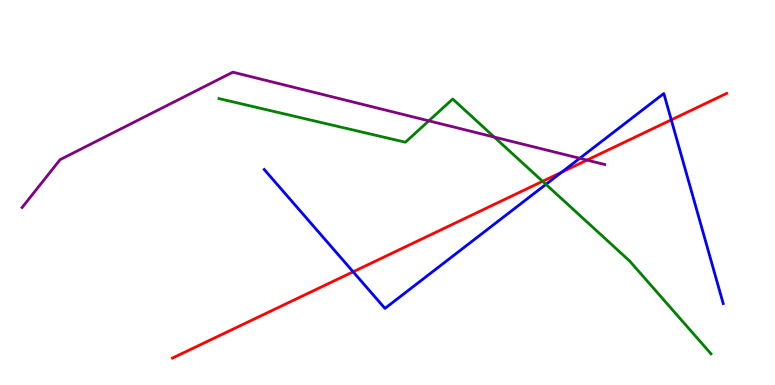[{'lines': ['blue', 'red'], 'intersections': [{'x': 4.56, 'y': 2.94}, {'x': 7.25, 'y': 5.53}, {'x': 8.66, 'y': 6.89}]}, {'lines': ['green', 'red'], 'intersections': [{'x': 7.0, 'y': 5.29}]}, {'lines': ['purple', 'red'], 'intersections': [{'x': 7.57, 'y': 5.84}]}, {'lines': ['blue', 'green'], 'intersections': [{'x': 7.04, 'y': 5.21}]}, {'lines': ['blue', 'purple'], 'intersections': [{'x': 7.48, 'y': 5.89}]}, {'lines': ['green', 'purple'], 'intersections': [{'x': 5.53, 'y': 6.86}, {'x': 6.38, 'y': 6.44}]}]